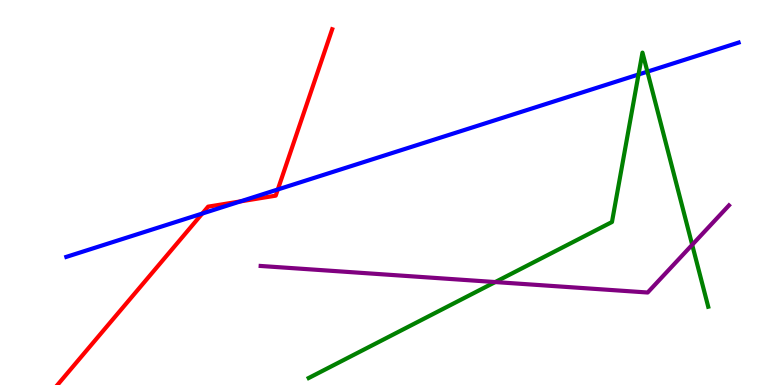[{'lines': ['blue', 'red'], 'intersections': [{'x': 2.61, 'y': 4.45}, {'x': 3.1, 'y': 4.77}, {'x': 3.58, 'y': 5.08}]}, {'lines': ['green', 'red'], 'intersections': []}, {'lines': ['purple', 'red'], 'intersections': []}, {'lines': ['blue', 'green'], 'intersections': [{'x': 8.24, 'y': 8.07}, {'x': 8.35, 'y': 8.14}]}, {'lines': ['blue', 'purple'], 'intersections': []}, {'lines': ['green', 'purple'], 'intersections': [{'x': 6.39, 'y': 2.67}, {'x': 8.93, 'y': 3.64}]}]